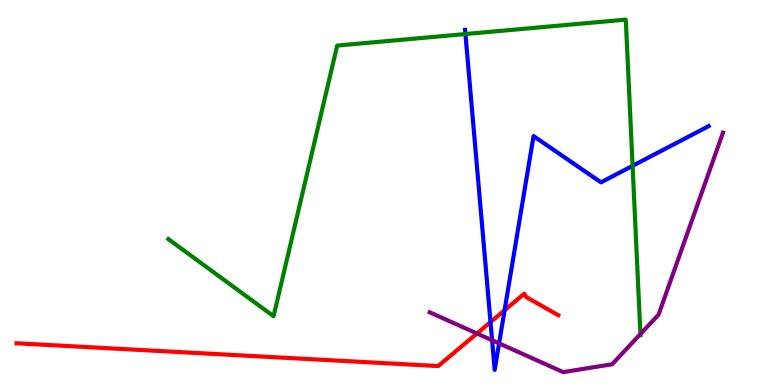[{'lines': ['blue', 'red'], 'intersections': [{'x': 6.33, 'y': 1.63}, {'x': 6.51, 'y': 1.94}]}, {'lines': ['green', 'red'], 'intersections': []}, {'lines': ['purple', 'red'], 'intersections': [{'x': 6.15, 'y': 1.34}]}, {'lines': ['blue', 'green'], 'intersections': [{'x': 6.01, 'y': 9.12}, {'x': 8.16, 'y': 5.69}]}, {'lines': ['blue', 'purple'], 'intersections': [{'x': 6.35, 'y': 1.16}, {'x': 6.44, 'y': 1.08}]}, {'lines': ['green', 'purple'], 'intersections': [{'x': 8.26, 'y': 1.32}]}]